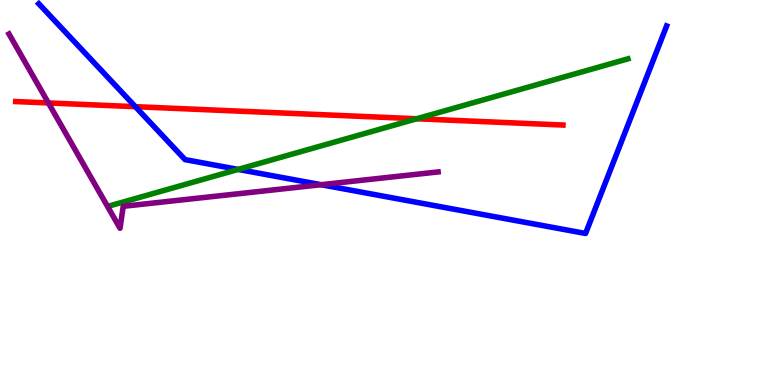[{'lines': ['blue', 'red'], 'intersections': [{'x': 1.75, 'y': 7.23}]}, {'lines': ['green', 'red'], 'intersections': [{'x': 5.38, 'y': 6.92}]}, {'lines': ['purple', 'red'], 'intersections': [{'x': 0.624, 'y': 7.33}]}, {'lines': ['blue', 'green'], 'intersections': [{'x': 3.07, 'y': 5.6}]}, {'lines': ['blue', 'purple'], 'intersections': [{'x': 4.14, 'y': 5.2}]}, {'lines': ['green', 'purple'], 'intersections': []}]